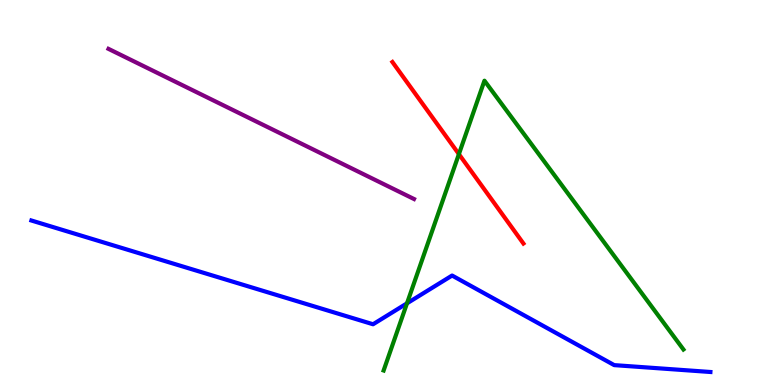[{'lines': ['blue', 'red'], 'intersections': []}, {'lines': ['green', 'red'], 'intersections': [{'x': 5.92, 'y': 6.0}]}, {'lines': ['purple', 'red'], 'intersections': []}, {'lines': ['blue', 'green'], 'intersections': [{'x': 5.25, 'y': 2.12}]}, {'lines': ['blue', 'purple'], 'intersections': []}, {'lines': ['green', 'purple'], 'intersections': []}]